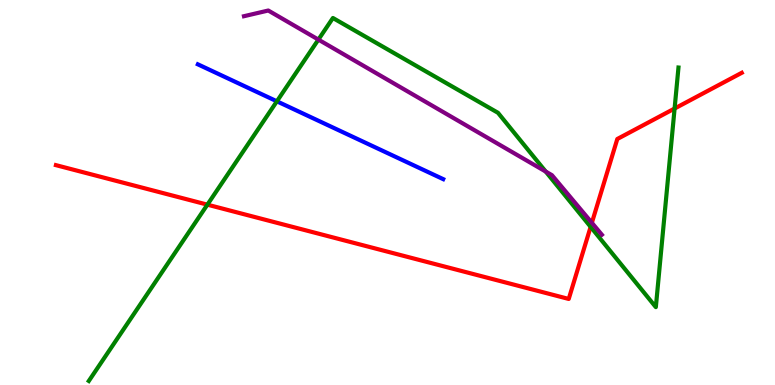[{'lines': ['blue', 'red'], 'intersections': []}, {'lines': ['green', 'red'], 'intersections': [{'x': 2.68, 'y': 4.68}, {'x': 7.62, 'y': 4.11}, {'x': 8.7, 'y': 7.18}]}, {'lines': ['purple', 'red'], 'intersections': [{'x': 7.64, 'y': 4.21}]}, {'lines': ['blue', 'green'], 'intersections': [{'x': 3.57, 'y': 7.37}]}, {'lines': ['blue', 'purple'], 'intersections': []}, {'lines': ['green', 'purple'], 'intersections': [{'x': 4.11, 'y': 8.97}, {'x': 7.04, 'y': 5.54}]}]